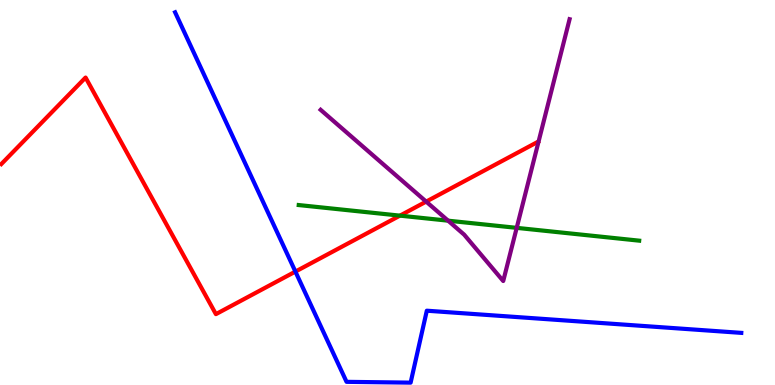[{'lines': ['blue', 'red'], 'intersections': [{'x': 3.81, 'y': 2.95}]}, {'lines': ['green', 'red'], 'intersections': [{'x': 5.16, 'y': 4.4}]}, {'lines': ['purple', 'red'], 'intersections': [{'x': 5.5, 'y': 4.76}]}, {'lines': ['blue', 'green'], 'intersections': []}, {'lines': ['blue', 'purple'], 'intersections': []}, {'lines': ['green', 'purple'], 'intersections': [{'x': 5.78, 'y': 4.27}, {'x': 6.67, 'y': 4.08}]}]